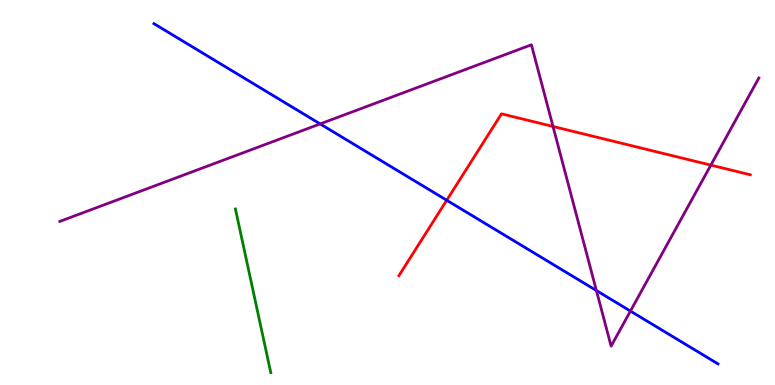[{'lines': ['blue', 'red'], 'intersections': [{'x': 5.76, 'y': 4.8}]}, {'lines': ['green', 'red'], 'intersections': []}, {'lines': ['purple', 'red'], 'intersections': [{'x': 7.14, 'y': 6.72}, {'x': 9.17, 'y': 5.71}]}, {'lines': ['blue', 'green'], 'intersections': []}, {'lines': ['blue', 'purple'], 'intersections': [{'x': 4.13, 'y': 6.78}, {'x': 7.7, 'y': 2.45}, {'x': 8.13, 'y': 1.92}]}, {'lines': ['green', 'purple'], 'intersections': []}]